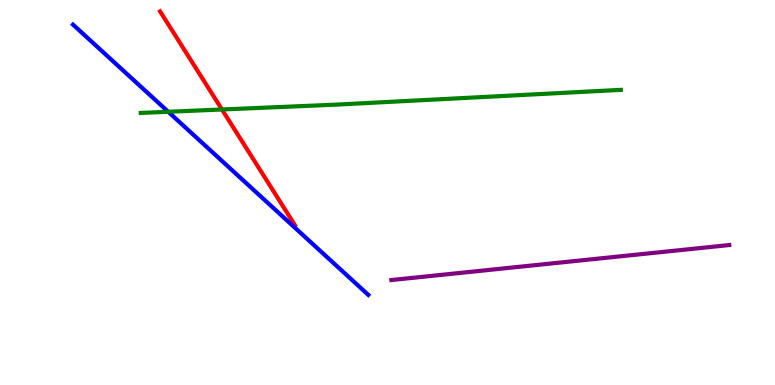[{'lines': ['blue', 'red'], 'intersections': []}, {'lines': ['green', 'red'], 'intersections': [{'x': 2.86, 'y': 7.16}]}, {'lines': ['purple', 'red'], 'intersections': []}, {'lines': ['blue', 'green'], 'intersections': [{'x': 2.17, 'y': 7.1}]}, {'lines': ['blue', 'purple'], 'intersections': []}, {'lines': ['green', 'purple'], 'intersections': []}]